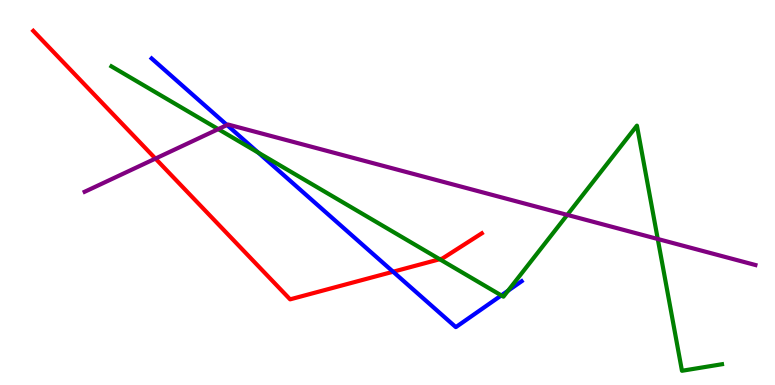[{'lines': ['blue', 'red'], 'intersections': [{'x': 5.07, 'y': 2.94}]}, {'lines': ['green', 'red'], 'intersections': [{'x': 5.67, 'y': 3.27}]}, {'lines': ['purple', 'red'], 'intersections': [{'x': 2.01, 'y': 5.88}]}, {'lines': ['blue', 'green'], 'intersections': [{'x': 3.33, 'y': 6.04}, {'x': 6.47, 'y': 2.33}, {'x': 6.56, 'y': 2.45}]}, {'lines': ['blue', 'purple'], 'intersections': [{'x': 2.93, 'y': 6.75}]}, {'lines': ['green', 'purple'], 'intersections': [{'x': 2.82, 'y': 6.65}, {'x': 7.32, 'y': 4.42}, {'x': 8.49, 'y': 3.79}]}]